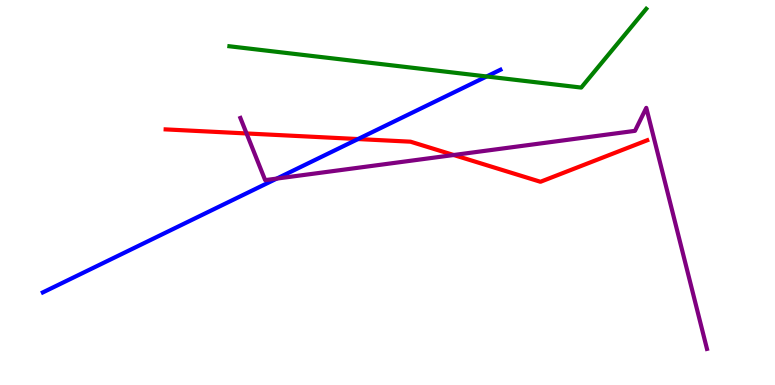[{'lines': ['blue', 'red'], 'intersections': [{'x': 4.62, 'y': 6.39}]}, {'lines': ['green', 'red'], 'intersections': []}, {'lines': ['purple', 'red'], 'intersections': [{'x': 3.18, 'y': 6.53}, {'x': 5.85, 'y': 5.97}]}, {'lines': ['blue', 'green'], 'intersections': [{'x': 6.28, 'y': 8.01}]}, {'lines': ['blue', 'purple'], 'intersections': [{'x': 3.57, 'y': 5.36}]}, {'lines': ['green', 'purple'], 'intersections': []}]